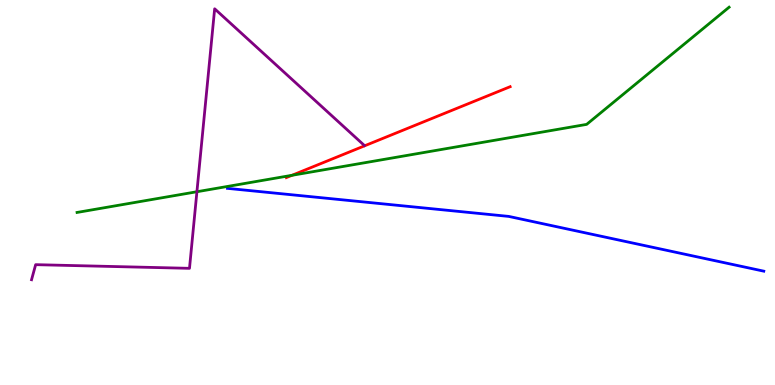[{'lines': ['blue', 'red'], 'intersections': []}, {'lines': ['green', 'red'], 'intersections': [{'x': 3.77, 'y': 5.45}]}, {'lines': ['purple', 'red'], 'intersections': []}, {'lines': ['blue', 'green'], 'intersections': []}, {'lines': ['blue', 'purple'], 'intersections': []}, {'lines': ['green', 'purple'], 'intersections': [{'x': 2.54, 'y': 5.02}]}]